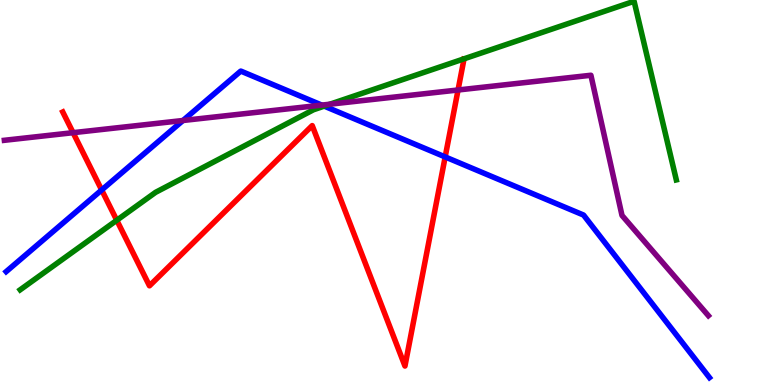[{'lines': ['blue', 'red'], 'intersections': [{'x': 1.31, 'y': 5.07}, {'x': 5.74, 'y': 5.92}]}, {'lines': ['green', 'red'], 'intersections': [{'x': 1.51, 'y': 4.28}]}, {'lines': ['purple', 'red'], 'intersections': [{'x': 0.943, 'y': 6.55}, {'x': 5.91, 'y': 7.66}]}, {'lines': ['blue', 'green'], 'intersections': [{'x': 4.18, 'y': 7.24}]}, {'lines': ['blue', 'purple'], 'intersections': [{'x': 2.36, 'y': 6.87}, {'x': 4.15, 'y': 7.27}]}, {'lines': ['green', 'purple'], 'intersections': [{'x': 4.26, 'y': 7.29}]}]